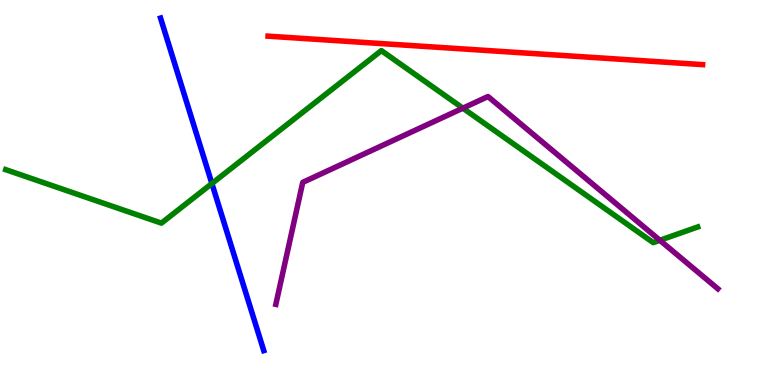[{'lines': ['blue', 'red'], 'intersections': []}, {'lines': ['green', 'red'], 'intersections': []}, {'lines': ['purple', 'red'], 'intersections': []}, {'lines': ['blue', 'green'], 'intersections': [{'x': 2.73, 'y': 5.23}]}, {'lines': ['blue', 'purple'], 'intersections': []}, {'lines': ['green', 'purple'], 'intersections': [{'x': 5.97, 'y': 7.19}, {'x': 8.51, 'y': 3.76}]}]